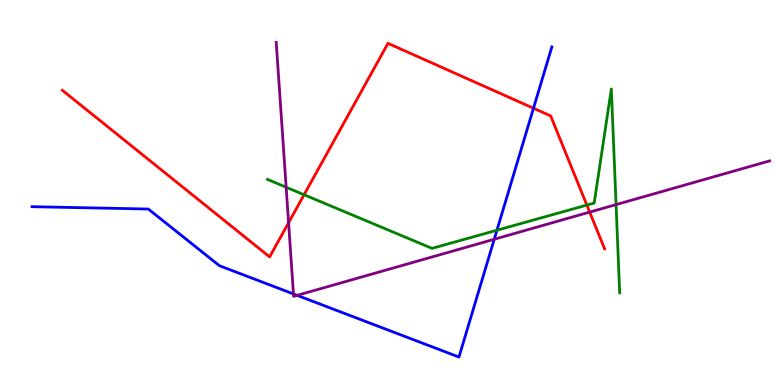[{'lines': ['blue', 'red'], 'intersections': [{'x': 6.88, 'y': 7.19}]}, {'lines': ['green', 'red'], 'intersections': [{'x': 3.92, 'y': 4.94}, {'x': 7.57, 'y': 4.67}]}, {'lines': ['purple', 'red'], 'intersections': [{'x': 3.72, 'y': 4.22}, {'x': 7.61, 'y': 4.49}]}, {'lines': ['blue', 'green'], 'intersections': [{'x': 6.41, 'y': 4.02}]}, {'lines': ['blue', 'purple'], 'intersections': [{'x': 3.79, 'y': 2.37}, {'x': 3.83, 'y': 2.33}, {'x': 6.38, 'y': 3.79}]}, {'lines': ['green', 'purple'], 'intersections': [{'x': 3.69, 'y': 5.14}, {'x': 7.95, 'y': 4.69}]}]